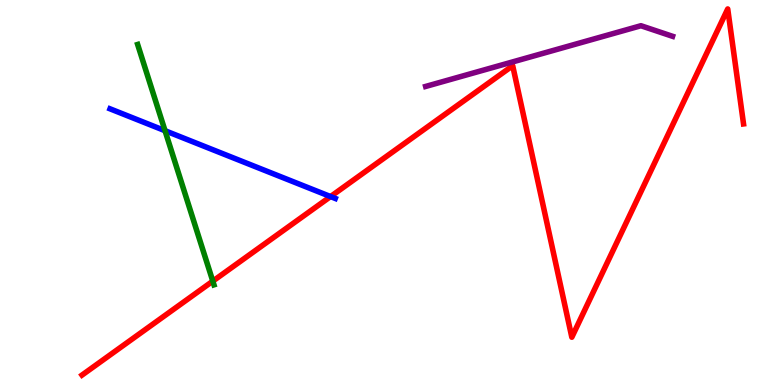[{'lines': ['blue', 'red'], 'intersections': [{'x': 4.27, 'y': 4.89}]}, {'lines': ['green', 'red'], 'intersections': [{'x': 2.75, 'y': 2.7}]}, {'lines': ['purple', 'red'], 'intersections': []}, {'lines': ['blue', 'green'], 'intersections': [{'x': 2.13, 'y': 6.6}]}, {'lines': ['blue', 'purple'], 'intersections': []}, {'lines': ['green', 'purple'], 'intersections': []}]